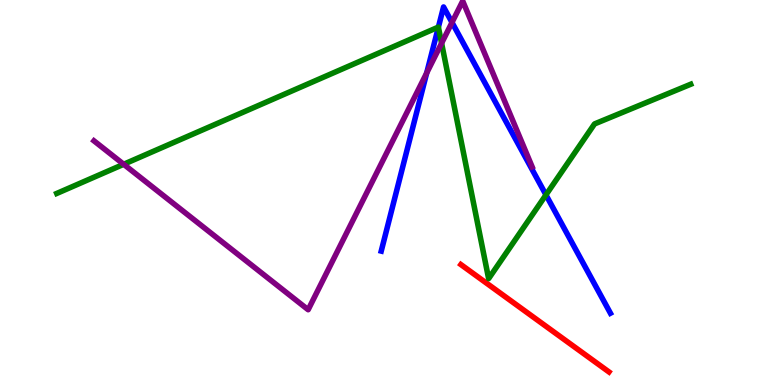[{'lines': ['blue', 'red'], 'intersections': []}, {'lines': ['green', 'red'], 'intersections': []}, {'lines': ['purple', 'red'], 'intersections': []}, {'lines': ['blue', 'green'], 'intersections': [{'x': 5.66, 'y': 9.29}, {'x': 7.04, 'y': 4.94}]}, {'lines': ['blue', 'purple'], 'intersections': [{'x': 5.51, 'y': 8.11}, {'x': 5.83, 'y': 9.42}]}, {'lines': ['green', 'purple'], 'intersections': [{'x': 1.6, 'y': 5.73}, {'x': 5.7, 'y': 8.88}]}]